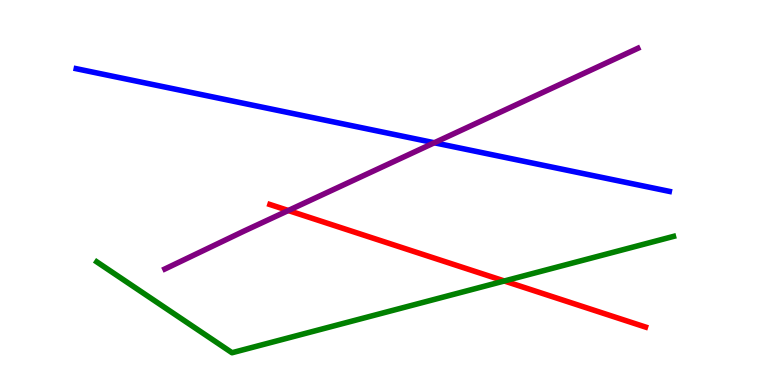[{'lines': ['blue', 'red'], 'intersections': []}, {'lines': ['green', 'red'], 'intersections': [{'x': 6.51, 'y': 2.7}]}, {'lines': ['purple', 'red'], 'intersections': [{'x': 3.72, 'y': 4.53}]}, {'lines': ['blue', 'green'], 'intersections': []}, {'lines': ['blue', 'purple'], 'intersections': [{'x': 5.6, 'y': 6.29}]}, {'lines': ['green', 'purple'], 'intersections': []}]